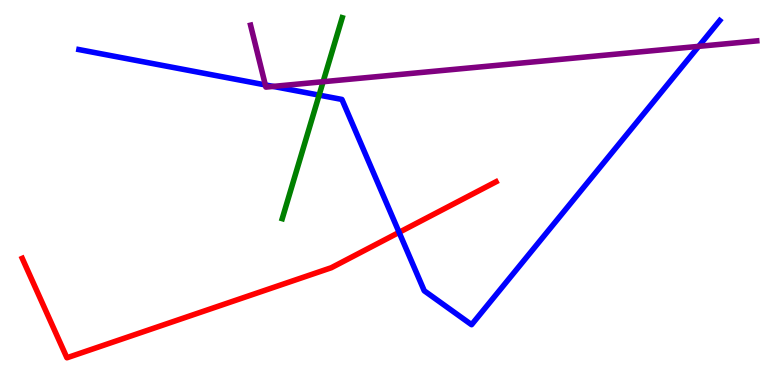[{'lines': ['blue', 'red'], 'intersections': [{'x': 5.15, 'y': 3.96}]}, {'lines': ['green', 'red'], 'intersections': []}, {'lines': ['purple', 'red'], 'intersections': []}, {'lines': ['blue', 'green'], 'intersections': [{'x': 4.12, 'y': 7.53}]}, {'lines': ['blue', 'purple'], 'intersections': [{'x': 3.42, 'y': 7.79}, {'x': 3.53, 'y': 7.76}, {'x': 9.02, 'y': 8.8}]}, {'lines': ['green', 'purple'], 'intersections': [{'x': 4.17, 'y': 7.88}]}]